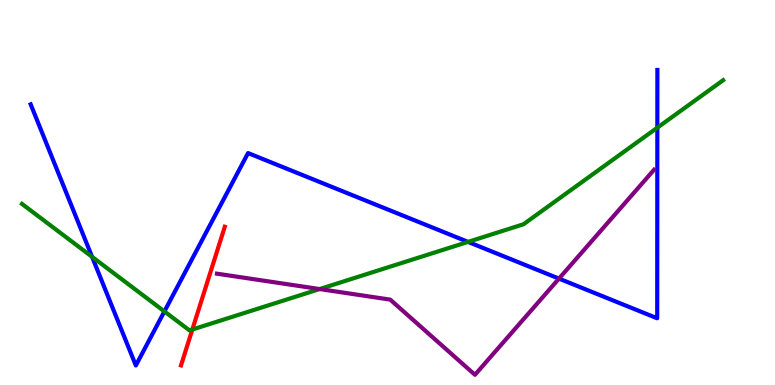[{'lines': ['blue', 'red'], 'intersections': []}, {'lines': ['green', 'red'], 'intersections': [{'x': 2.48, 'y': 1.44}]}, {'lines': ['purple', 'red'], 'intersections': []}, {'lines': ['blue', 'green'], 'intersections': [{'x': 1.19, 'y': 3.33}, {'x': 2.12, 'y': 1.91}, {'x': 6.04, 'y': 3.72}, {'x': 8.48, 'y': 6.68}]}, {'lines': ['blue', 'purple'], 'intersections': [{'x': 7.21, 'y': 2.76}]}, {'lines': ['green', 'purple'], 'intersections': [{'x': 4.12, 'y': 2.49}]}]